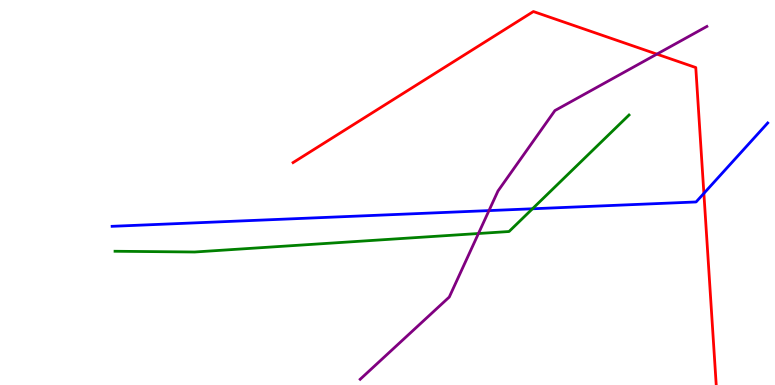[{'lines': ['blue', 'red'], 'intersections': [{'x': 9.08, 'y': 4.98}]}, {'lines': ['green', 'red'], 'intersections': []}, {'lines': ['purple', 'red'], 'intersections': [{'x': 8.48, 'y': 8.59}]}, {'lines': ['blue', 'green'], 'intersections': [{'x': 6.87, 'y': 4.58}]}, {'lines': ['blue', 'purple'], 'intersections': [{'x': 6.31, 'y': 4.53}]}, {'lines': ['green', 'purple'], 'intersections': [{'x': 6.17, 'y': 3.93}]}]